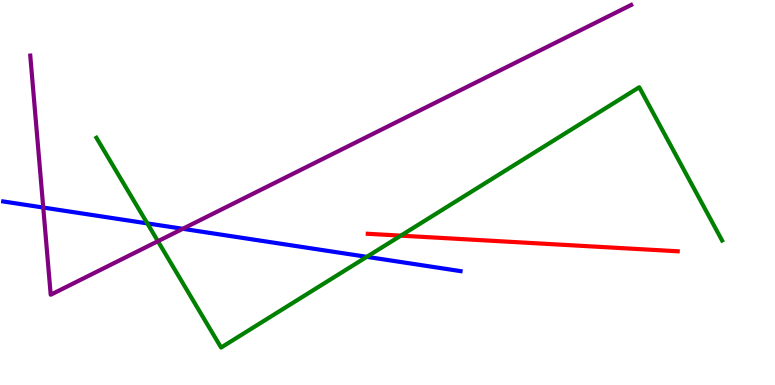[{'lines': ['blue', 'red'], 'intersections': []}, {'lines': ['green', 'red'], 'intersections': [{'x': 5.17, 'y': 3.88}]}, {'lines': ['purple', 'red'], 'intersections': []}, {'lines': ['blue', 'green'], 'intersections': [{'x': 1.9, 'y': 4.2}, {'x': 4.73, 'y': 3.33}]}, {'lines': ['blue', 'purple'], 'intersections': [{'x': 0.558, 'y': 4.61}, {'x': 2.36, 'y': 4.06}]}, {'lines': ['green', 'purple'], 'intersections': [{'x': 2.04, 'y': 3.73}]}]